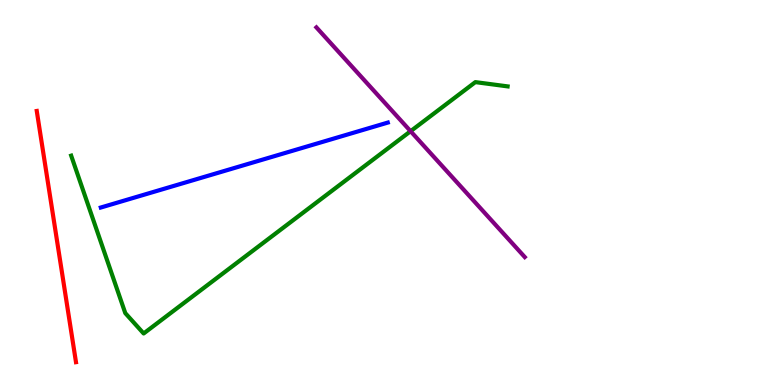[{'lines': ['blue', 'red'], 'intersections': []}, {'lines': ['green', 'red'], 'intersections': []}, {'lines': ['purple', 'red'], 'intersections': []}, {'lines': ['blue', 'green'], 'intersections': []}, {'lines': ['blue', 'purple'], 'intersections': []}, {'lines': ['green', 'purple'], 'intersections': [{'x': 5.3, 'y': 6.59}]}]